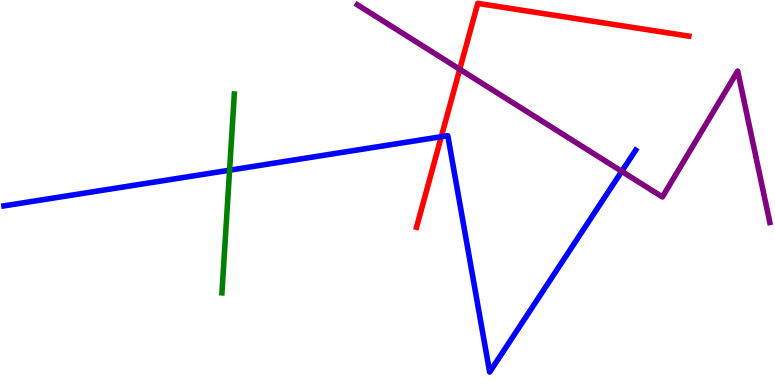[{'lines': ['blue', 'red'], 'intersections': [{'x': 5.69, 'y': 6.45}]}, {'lines': ['green', 'red'], 'intersections': []}, {'lines': ['purple', 'red'], 'intersections': [{'x': 5.93, 'y': 8.2}]}, {'lines': ['blue', 'green'], 'intersections': [{'x': 2.96, 'y': 5.58}]}, {'lines': ['blue', 'purple'], 'intersections': [{'x': 8.02, 'y': 5.55}]}, {'lines': ['green', 'purple'], 'intersections': []}]